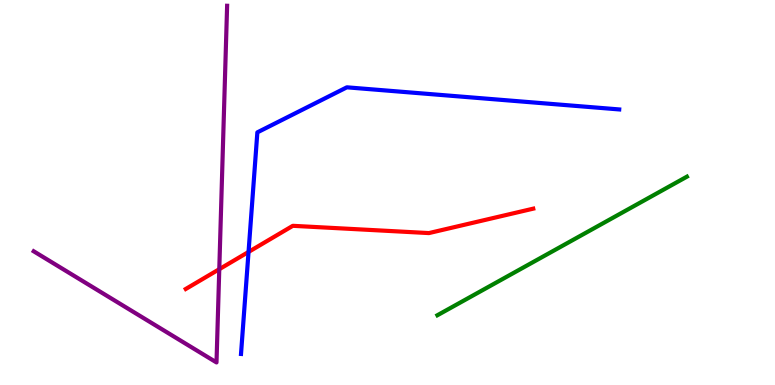[{'lines': ['blue', 'red'], 'intersections': [{'x': 3.21, 'y': 3.46}]}, {'lines': ['green', 'red'], 'intersections': []}, {'lines': ['purple', 'red'], 'intersections': [{'x': 2.83, 'y': 3.01}]}, {'lines': ['blue', 'green'], 'intersections': []}, {'lines': ['blue', 'purple'], 'intersections': []}, {'lines': ['green', 'purple'], 'intersections': []}]